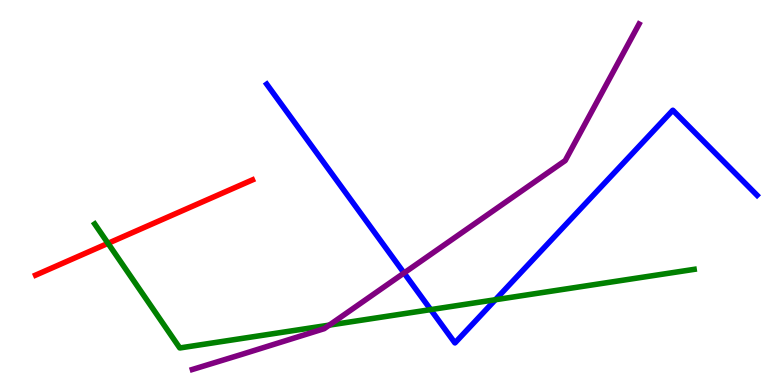[{'lines': ['blue', 'red'], 'intersections': []}, {'lines': ['green', 'red'], 'intersections': [{'x': 1.39, 'y': 3.68}]}, {'lines': ['purple', 'red'], 'intersections': []}, {'lines': ['blue', 'green'], 'intersections': [{'x': 5.56, 'y': 1.96}, {'x': 6.39, 'y': 2.21}]}, {'lines': ['blue', 'purple'], 'intersections': [{'x': 5.21, 'y': 2.91}]}, {'lines': ['green', 'purple'], 'intersections': [{'x': 4.25, 'y': 1.56}]}]